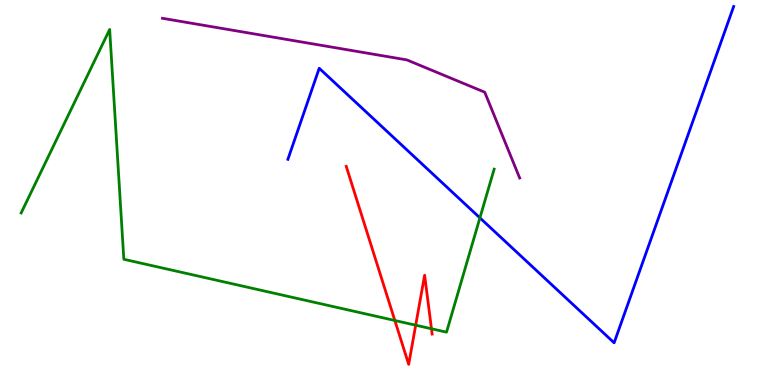[{'lines': ['blue', 'red'], 'intersections': []}, {'lines': ['green', 'red'], 'intersections': [{'x': 5.09, 'y': 1.68}, {'x': 5.36, 'y': 1.55}, {'x': 5.57, 'y': 1.46}]}, {'lines': ['purple', 'red'], 'intersections': []}, {'lines': ['blue', 'green'], 'intersections': [{'x': 6.19, 'y': 4.34}]}, {'lines': ['blue', 'purple'], 'intersections': []}, {'lines': ['green', 'purple'], 'intersections': []}]